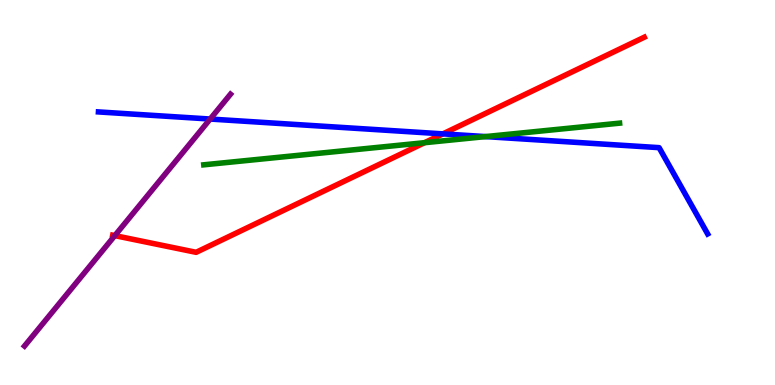[{'lines': ['blue', 'red'], 'intersections': [{'x': 5.72, 'y': 6.52}]}, {'lines': ['green', 'red'], 'intersections': [{'x': 5.48, 'y': 6.29}]}, {'lines': ['purple', 'red'], 'intersections': [{'x': 1.48, 'y': 3.88}]}, {'lines': ['blue', 'green'], 'intersections': [{'x': 6.26, 'y': 6.45}]}, {'lines': ['blue', 'purple'], 'intersections': [{'x': 2.71, 'y': 6.91}]}, {'lines': ['green', 'purple'], 'intersections': []}]